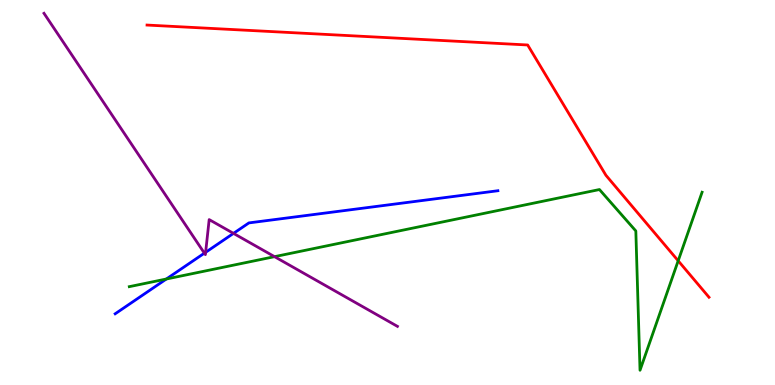[{'lines': ['blue', 'red'], 'intersections': []}, {'lines': ['green', 'red'], 'intersections': [{'x': 8.75, 'y': 3.23}]}, {'lines': ['purple', 'red'], 'intersections': []}, {'lines': ['blue', 'green'], 'intersections': [{'x': 2.15, 'y': 2.75}]}, {'lines': ['blue', 'purple'], 'intersections': [{'x': 2.64, 'y': 3.42}, {'x': 2.65, 'y': 3.45}, {'x': 3.01, 'y': 3.94}]}, {'lines': ['green', 'purple'], 'intersections': [{'x': 3.54, 'y': 3.33}]}]